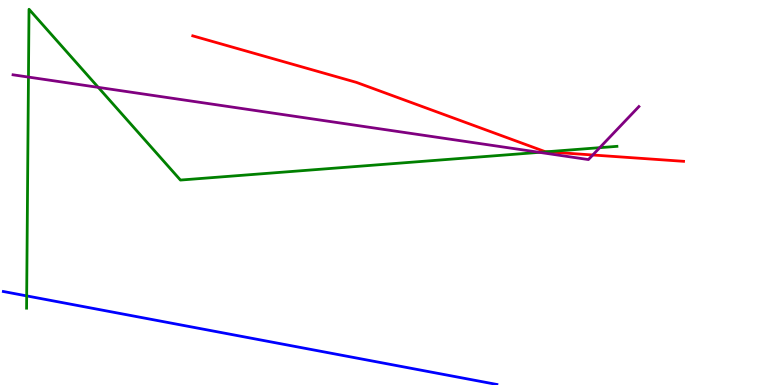[{'lines': ['blue', 'red'], 'intersections': []}, {'lines': ['green', 'red'], 'intersections': [{'x': 7.05, 'y': 6.06}]}, {'lines': ['purple', 'red'], 'intersections': [{'x': 7.65, 'y': 5.97}]}, {'lines': ['blue', 'green'], 'intersections': [{'x': 0.344, 'y': 2.31}]}, {'lines': ['blue', 'purple'], 'intersections': []}, {'lines': ['green', 'purple'], 'intersections': [{'x': 0.367, 'y': 8.0}, {'x': 1.27, 'y': 7.73}, {'x': 6.96, 'y': 6.04}, {'x': 7.74, 'y': 6.16}]}]